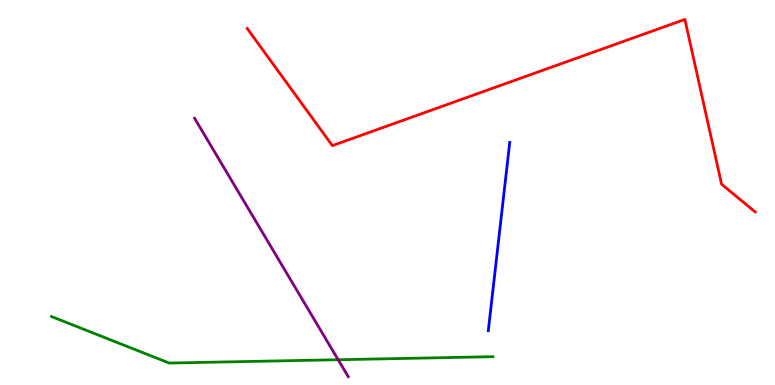[{'lines': ['blue', 'red'], 'intersections': []}, {'lines': ['green', 'red'], 'intersections': []}, {'lines': ['purple', 'red'], 'intersections': []}, {'lines': ['blue', 'green'], 'intersections': []}, {'lines': ['blue', 'purple'], 'intersections': []}, {'lines': ['green', 'purple'], 'intersections': [{'x': 4.36, 'y': 0.656}]}]